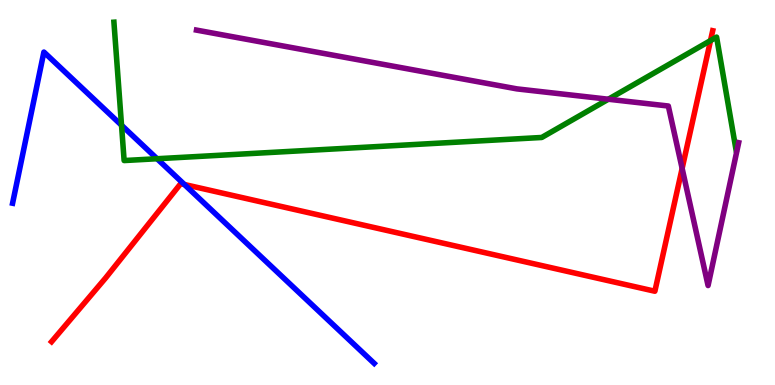[{'lines': ['blue', 'red'], 'intersections': [{'x': 2.38, 'y': 5.21}]}, {'lines': ['green', 'red'], 'intersections': [{'x': 9.17, 'y': 8.95}]}, {'lines': ['purple', 'red'], 'intersections': [{'x': 8.8, 'y': 5.63}]}, {'lines': ['blue', 'green'], 'intersections': [{'x': 1.57, 'y': 6.75}, {'x': 2.03, 'y': 5.88}]}, {'lines': ['blue', 'purple'], 'intersections': []}, {'lines': ['green', 'purple'], 'intersections': [{'x': 7.85, 'y': 7.42}]}]